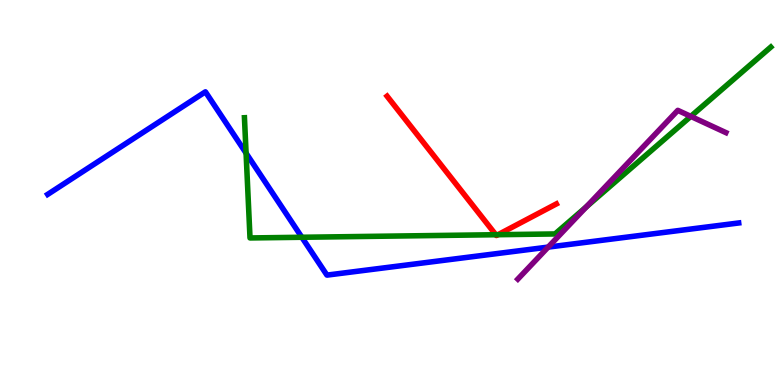[{'lines': ['blue', 'red'], 'intersections': []}, {'lines': ['green', 'red'], 'intersections': [{'x': 6.4, 'y': 3.9}, {'x': 6.43, 'y': 3.9}]}, {'lines': ['purple', 'red'], 'intersections': []}, {'lines': ['blue', 'green'], 'intersections': [{'x': 3.18, 'y': 6.02}, {'x': 3.89, 'y': 3.84}]}, {'lines': ['blue', 'purple'], 'intersections': [{'x': 7.07, 'y': 3.58}]}, {'lines': ['green', 'purple'], 'intersections': [{'x': 7.57, 'y': 4.63}, {'x': 8.91, 'y': 6.98}]}]